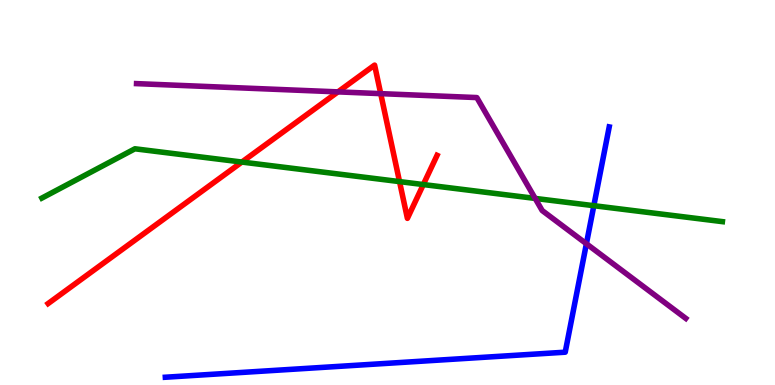[{'lines': ['blue', 'red'], 'intersections': []}, {'lines': ['green', 'red'], 'intersections': [{'x': 3.12, 'y': 5.79}, {'x': 5.16, 'y': 5.28}, {'x': 5.46, 'y': 5.21}]}, {'lines': ['purple', 'red'], 'intersections': [{'x': 4.36, 'y': 7.61}, {'x': 4.91, 'y': 7.57}]}, {'lines': ['blue', 'green'], 'intersections': [{'x': 7.66, 'y': 4.66}]}, {'lines': ['blue', 'purple'], 'intersections': [{'x': 7.57, 'y': 3.67}]}, {'lines': ['green', 'purple'], 'intersections': [{'x': 6.91, 'y': 4.85}]}]